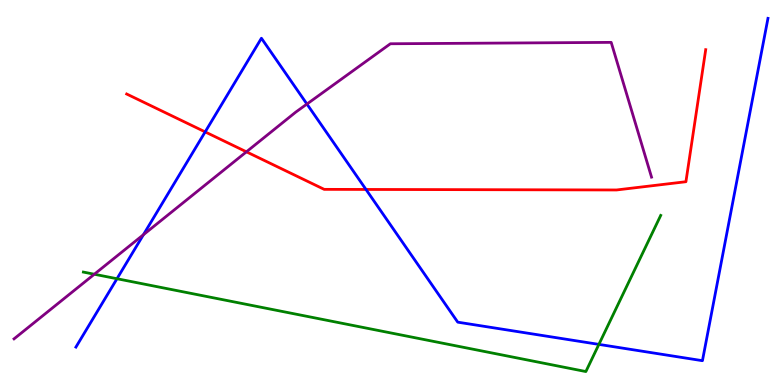[{'lines': ['blue', 'red'], 'intersections': [{'x': 2.65, 'y': 6.57}, {'x': 4.72, 'y': 5.08}]}, {'lines': ['green', 'red'], 'intersections': []}, {'lines': ['purple', 'red'], 'intersections': [{'x': 3.18, 'y': 6.06}]}, {'lines': ['blue', 'green'], 'intersections': [{'x': 1.51, 'y': 2.76}, {'x': 7.73, 'y': 1.05}]}, {'lines': ['blue', 'purple'], 'intersections': [{'x': 1.85, 'y': 3.9}, {'x': 3.96, 'y': 7.3}]}, {'lines': ['green', 'purple'], 'intersections': [{'x': 1.22, 'y': 2.88}]}]